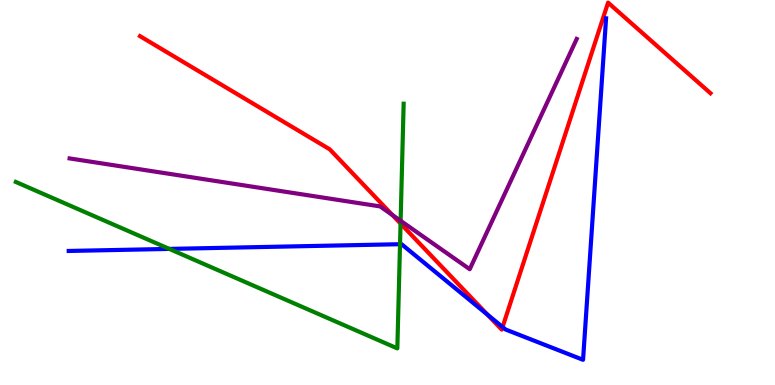[{'lines': ['blue', 'red'], 'intersections': [{'x': 6.29, 'y': 1.83}, {'x': 6.49, 'y': 1.51}]}, {'lines': ['green', 'red'], 'intersections': [{'x': 5.17, 'y': 4.19}]}, {'lines': ['purple', 'red'], 'intersections': [{'x': 5.06, 'y': 4.41}]}, {'lines': ['blue', 'green'], 'intersections': [{'x': 2.18, 'y': 3.53}, {'x': 5.16, 'y': 3.66}]}, {'lines': ['blue', 'purple'], 'intersections': []}, {'lines': ['green', 'purple'], 'intersections': [{'x': 5.17, 'y': 4.27}]}]